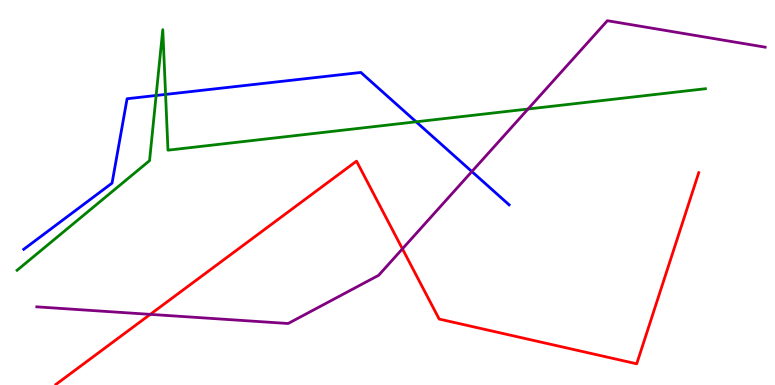[{'lines': ['blue', 'red'], 'intersections': []}, {'lines': ['green', 'red'], 'intersections': []}, {'lines': ['purple', 'red'], 'intersections': [{'x': 1.94, 'y': 1.83}, {'x': 5.19, 'y': 3.54}]}, {'lines': ['blue', 'green'], 'intersections': [{'x': 2.01, 'y': 7.52}, {'x': 2.14, 'y': 7.55}, {'x': 5.37, 'y': 6.84}]}, {'lines': ['blue', 'purple'], 'intersections': [{'x': 6.09, 'y': 5.54}]}, {'lines': ['green', 'purple'], 'intersections': [{'x': 6.81, 'y': 7.17}]}]